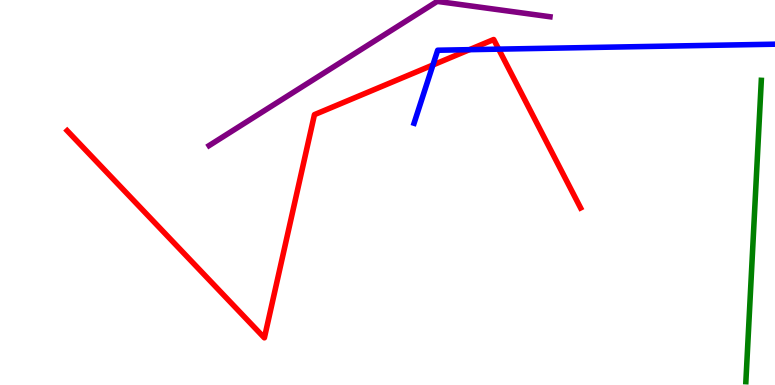[{'lines': ['blue', 'red'], 'intersections': [{'x': 5.59, 'y': 8.31}, {'x': 6.06, 'y': 8.71}, {'x': 6.43, 'y': 8.72}]}, {'lines': ['green', 'red'], 'intersections': []}, {'lines': ['purple', 'red'], 'intersections': []}, {'lines': ['blue', 'green'], 'intersections': []}, {'lines': ['blue', 'purple'], 'intersections': []}, {'lines': ['green', 'purple'], 'intersections': []}]